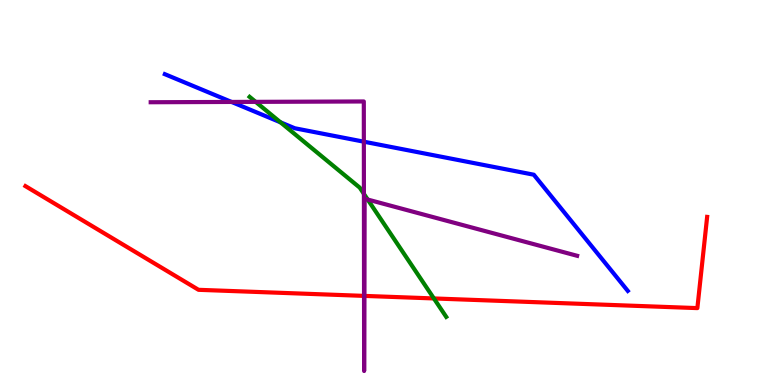[{'lines': ['blue', 'red'], 'intersections': []}, {'lines': ['green', 'red'], 'intersections': [{'x': 5.6, 'y': 2.25}]}, {'lines': ['purple', 'red'], 'intersections': [{'x': 4.7, 'y': 2.31}, {'x': 4.7, 'y': 2.31}]}, {'lines': ['blue', 'green'], 'intersections': [{'x': 3.62, 'y': 6.82}]}, {'lines': ['blue', 'purple'], 'intersections': [{'x': 2.99, 'y': 7.35}, {'x': 4.69, 'y': 6.32}]}, {'lines': ['green', 'purple'], 'intersections': [{'x': 3.3, 'y': 7.35}, {'x': 4.7, 'y': 4.96}, {'x': 4.74, 'y': 4.82}]}]